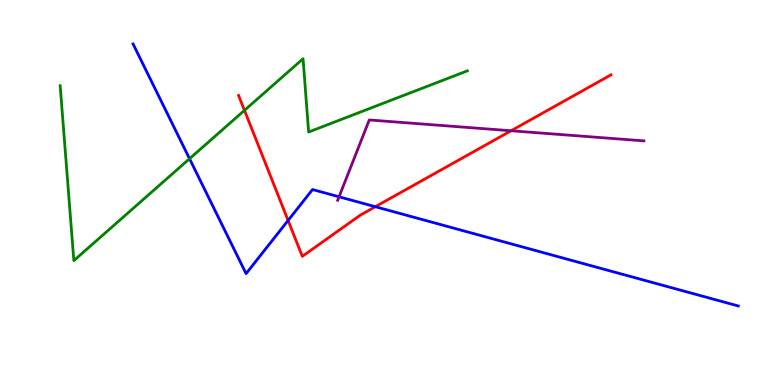[{'lines': ['blue', 'red'], 'intersections': [{'x': 3.72, 'y': 4.27}, {'x': 4.84, 'y': 4.63}]}, {'lines': ['green', 'red'], 'intersections': [{'x': 3.15, 'y': 7.13}]}, {'lines': ['purple', 'red'], 'intersections': [{'x': 6.59, 'y': 6.6}]}, {'lines': ['blue', 'green'], 'intersections': [{'x': 2.45, 'y': 5.88}]}, {'lines': ['blue', 'purple'], 'intersections': [{'x': 4.38, 'y': 4.89}]}, {'lines': ['green', 'purple'], 'intersections': []}]